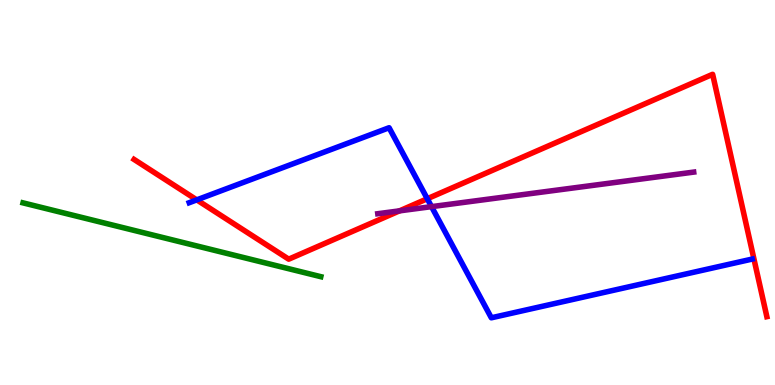[{'lines': ['blue', 'red'], 'intersections': [{'x': 2.54, 'y': 4.81}, {'x': 5.51, 'y': 4.84}]}, {'lines': ['green', 'red'], 'intersections': []}, {'lines': ['purple', 'red'], 'intersections': [{'x': 5.15, 'y': 4.52}]}, {'lines': ['blue', 'green'], 'intersections': []}, {'lines': ['blue', 'purple'], 'intersections': [{'x': 5.57, 'y': 4.63}]}, {'lines': ['green', 'purple'], 'intersections': []}]